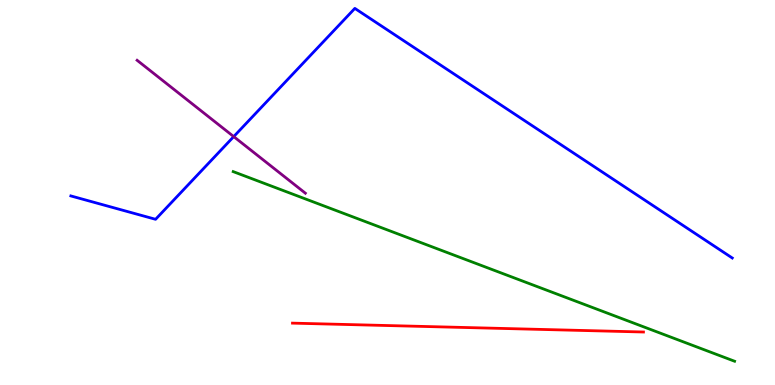[{'lines': ['blue', 'red'], 'intersections': []}, {'lines': ['green', 'red'], 'intersections': []}, {'lines': ['purple', 'red'], 'intersections': []}, {'lines': ['blue', 'green'], 'intersections': []}, {'lines': ['blue', 'purple'], 'intersections': [{'x': 3.02, 'y': 6.45}]}, {'lines': ['green', 'purple'], 'intersections': []}]